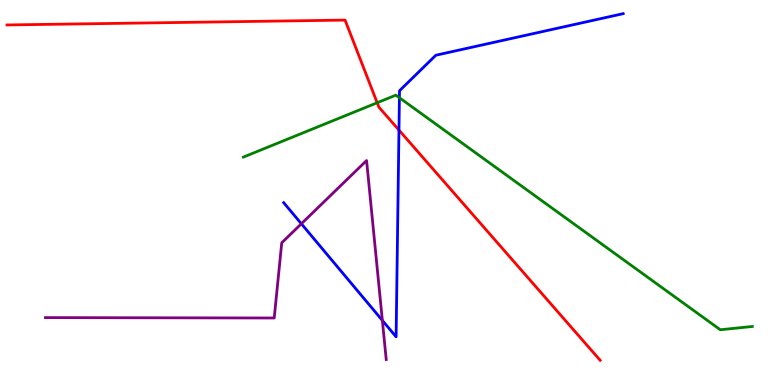[{'lines': ['blue', 'red'], 'intersections': [{'x': 5.15, 'y': 6.62}]}, {'lines': ['green', 'red'], 'intersections': [{'x': 4.87, 'y': 7.33}]}, {'lines': ['purple', 'red'], 'intersections': []}, {'lines': ['blue', 'green'], 'intersections': [{'x': 5.15, 'y': 7.46}]}, {'lines': ['blue', 'purple'], 'intersections': [{'x': 3.89, 'y': 4.19}, {'x': 4.93, 'y': 1.68}]}, {'lines': ['green', 'purple'], 'intersections': []}]